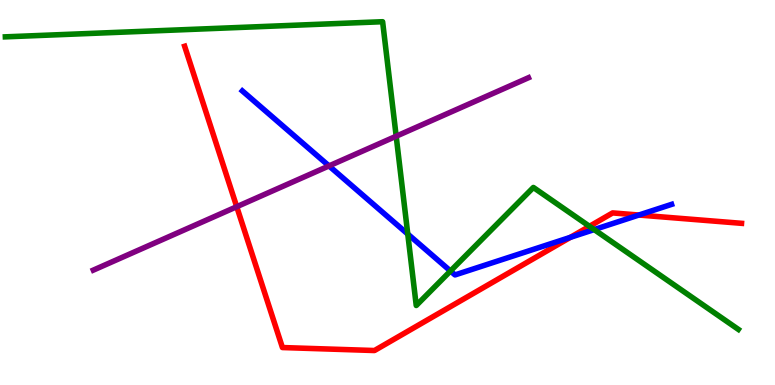[{'lines': ['blue', 'red'], 'intersections': [{'x': 7.36, 'y': 3.84}, {'x': 8.24, 'y': 4.41}]}, {'lines': ['green', 'red'], 'intersections': [{'x': 7.61, 'y': 4.12}]}, {'lines': ['purple', 'red'], 'intersections': [{'x': 3.05, 'y': 4.63}]}, {'lines': ['blue', 'green'], 'intersections': [{'x': 5.26, 'y': 3.92}, {'x': 5.81, 'y': 2.96}, {'x': 7.67, 'y': 4.04}]}, {'lines': ['blue', 'purple'], 'intersections': [{'x': 4.25, 'y': 5.69}]}, {'lines': ['green', 'purple'], 'intersections': [{'x': 5.11, 'y': 6.46}]}]